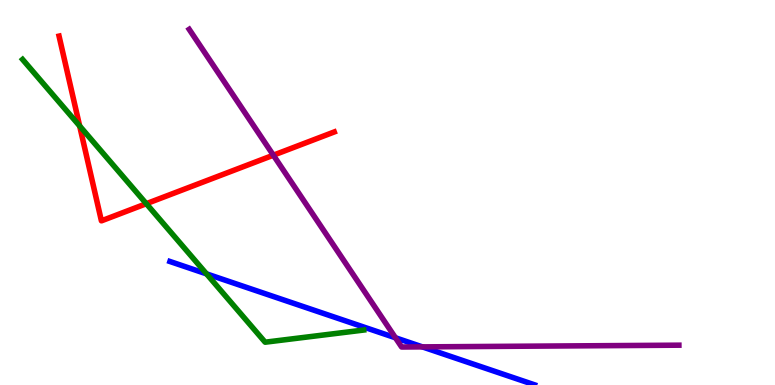[{'lines': ['blue', 'red'], 'intersections': []}, {'lines': ['green', 'red'], 'intersections': [{'x': 1.03, 'y': 6.73}, {'x': 1.89, 'y': 4.71}]}, {'lines': ['purple', 'red'], 'intersections': [{'x': 3.53, 'y': 5.97}]}, {'lines': ['blue', 'green'], 'intersections': [{'x': 2.66, 'y': 2.89}]}, {'lines': ['blue', 'purple'], 'intersections': [{'x': 5.1, 'y': 1.23}, {'x': 5.45, 'y': 0.99}]}, {'lines': ['green', 'purple'], 'intersections': []}]